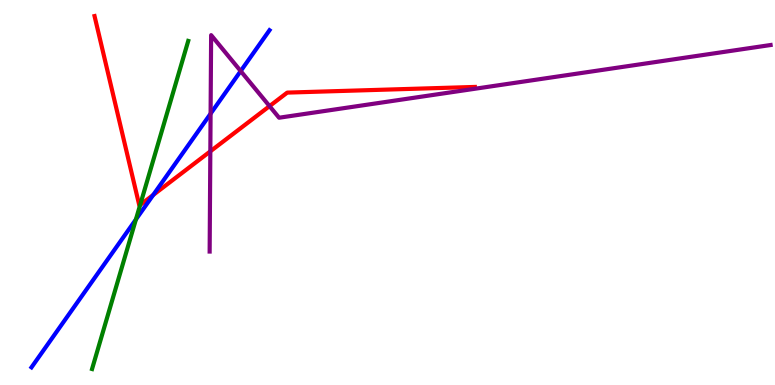[{'lines': ['blue', 'red'], 'intersections': [{'x': 1.98, 'y': 4.94}]}, {'lines': ['green', 'red'], 'intersections': [{'x': 1.81, 'y': 4.68}]}, {'lines': ['purple', 'red'], 'intersections': [{'x': 2.71, 'y': 6.07}, {'x': 3.48, 'y': 7.24}]}, {'lines': ['blue', 'green'], 'intersections': [{'x': 1.75, 'y': 4.3}]}, {'lines': ['blue', 'purple'], 'intersections': [{'x': 2.72, 'y': 7.05}, {'x': 3.11, 'y': 8.15}]}, {'lines': ['green', 'purple'], 'intersections': []}]